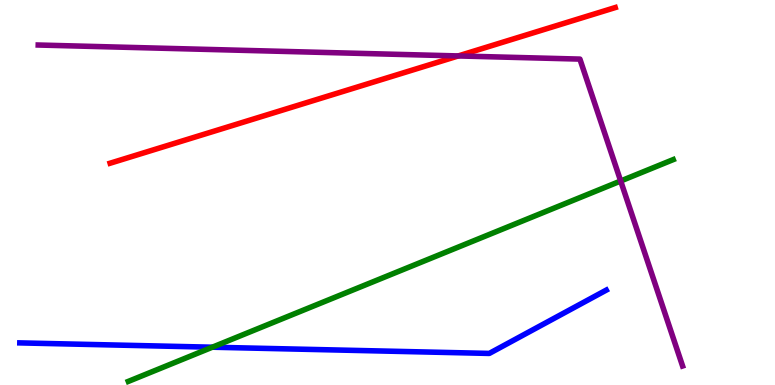[{'lines': ['blue', 'red'], 'intersections': []}, {'lines': ['green', 'red'], 'intersections': []}, {'lines': ['purple', 'red'], 'intersections': [{'x': 5.91, 'y': 8.55}]}, {'lines': ['blue', 'green'], 'intersections': [{'x': 2.74, 'y': 0.982}]}, {'lines': ['blue', 'purple'], 'intersections': []}, {'lines': ['green', 'purple'], 'intersections': [{'x': 8.01, 'y': 5.3}]}]